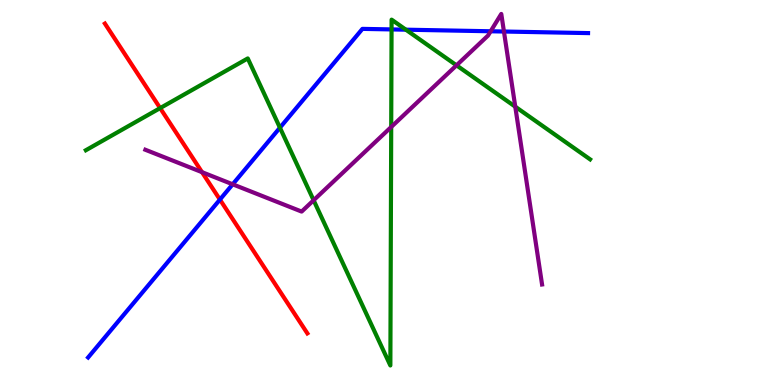[{'lines': ['blue', 'red'], 'intersections': [{'x': 2.84, 'y': 4.82}]}, {'lines': ['green', 'red'], 'intersections': [{'x': 2.07, 'y': 7.19}]}, {'lines': ['purple', 'red'], 'intersections': [{'x': 2.61, 'y': 5.53}]}, {'lines': ['blue', 'green'], 'intersections': [{'x': 3.61, 'y': 6.68}, {'x': 5.05, 'y': 9.24}, {'x': 5.24, 'y': 9.23}]}, {'lines': ['blue', 'purple'], 'intersections': [{'x': 3.0, 'y': 5.21}, {'x': 6.33, 'y': 9.19}, {'x': 6.5, 'y': 9.18}]}, {'lines': ['green', 'purple'], 'intersections': [{'x': 4.05, 'y': 4.8}, {'x': 5.05, 'y': 6.7}, {'x': 5.89, 'y': 8.3}, {'x': 6.65, 'y': 7.23}]}]